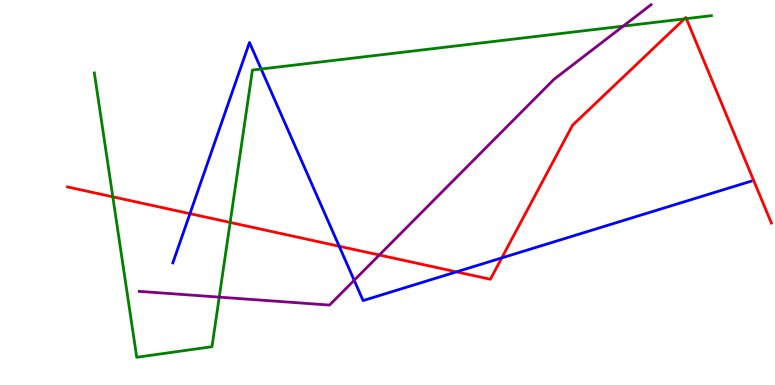[{'lines': ['blue', 'red'], 'intersections': [{'x': 2.45, 'y': 4.45}, {'x': 4.38, 'y': 3.6}, {'x': 5.89, 'y': 2.94}, {'x': 6.47, 'y': 3.3}]}, {'lines': ['green', 'red'], 'intersections': [{'x': 1.46, 'y': 4.89}, {'x': 2.97, 'y': 4.22}, {'x': 8.83, 'y': 9.51}, {'x': 8.86, 'y': 9.52}]}, {'lines': ['purple', 'red'], 'intersections': [{'x': 4.89, 'y': 3.38}]}, {'lines': ['blue', 'green'], 'intersections': [{'x': 3.37, 'y': 8.21}]}, {'lines': ['blue', 'purple'], 'intersections': [{'x': 4.57, 'y': 2.72}]}, {'lines': ['green', 'purple'], 'intersections': [{'x': 2.83, 'y': 2.28}, {'x': 8.04, 'y': 9.32}]}]